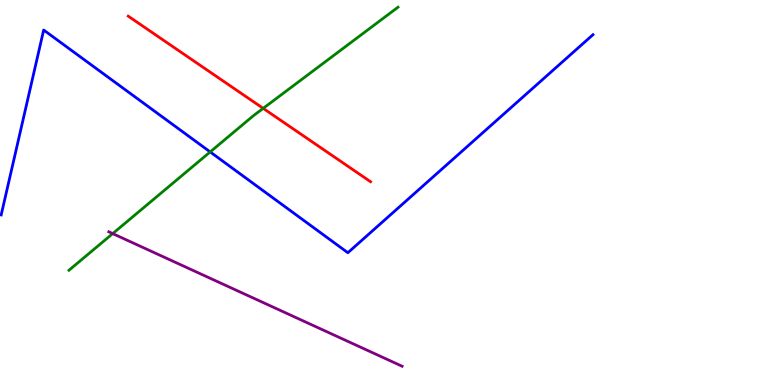[{'lines': ['blue', 'red'], 'intersections': []}, {'lines': ['green', 'red'], 'intersections': [{'x': 3.4, 'y': 7.19}]}, {'lines': ['purple', 'red'], 'intersections': []}, {'lines': ['blue', 'green'], 'intersections': [{'x': 2.71, 'y': 6.05}]}, {'lines': ['blue', 'purple'], 'intersections': []}, {'lines': ['green', 'purple'], 'intersections': [{'x': 1.45, 'y': 3.93}]}]